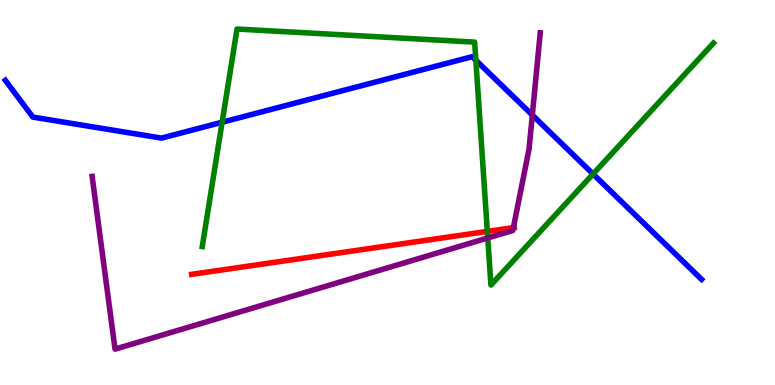[{'lines': ['blue', 'red'], 'intersections': []}, {'lines': ['green', 'red'], 'intersections': [{'x': 6.29, 'y': 3.99}]}, {'lines': ['purple', 'red'], 'intersections': [{'x': 6.62, 'y': 4.09}]}, {'lines': ['blue', 'green'], 'intersections': [{'x': 2.87, 'y': 6.83}, {'x': 6.14, 'y': 8.44}, {'x': 7.65, 'y': 5.48}]}, {'lines': ['blue', 'purple'], 'intersections': [{'x': 6.87, 'y': 7.01}]}, {'lines': ['green', 'purple'], 'intersections': [{'x': 6.29, 'y': 3.82}]}]